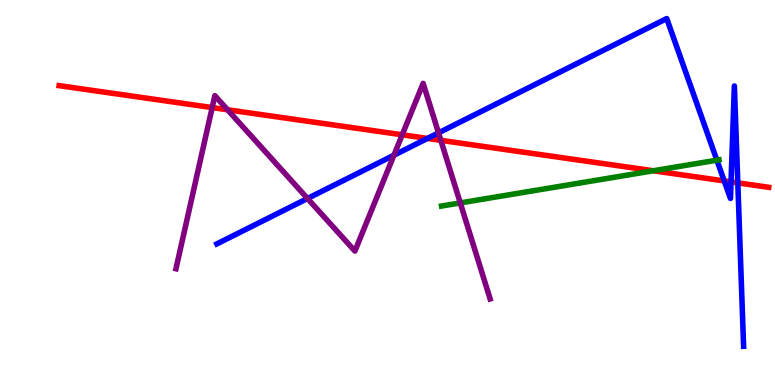[{'lines': ['blue', 'red'], 'intersections': [{'x': 5.52, 'y': 6.4}, {'x': 9.34, 'y': 5.3}, {'x': 9.43, 'y': 5.28}, {'x': 9.52, 'y': 5.25}]}, {'lines': ['green', 'red'], 'intersections': [{'x': 8.43, 'y': 5.56}]}, {'lines': ['purple', 'red'], 'intersections': [{'x': 2.74, 'y': 7.21}, {'x': 2.94, 'y': 7.15}, {'x': 5.19, 'y': 6.5}, {'x': 5.69, 'y': 6.36}]}, {'lines': ['blue', 'green'], 'intersections': [{'x': 9.25, 'y': 5.84}]}, {'lines': ['blue', 'purple'], 'intersections': [{'x': 3.97, 'y': 4.84}, {'x': 5.08, 'y': 5.97}, {'x': 5.66, 'y': 6.55}]}, {'lines': ['green', 'purple'], 'intersections': [{'x': 5.94, 'y': 4.73}]}]